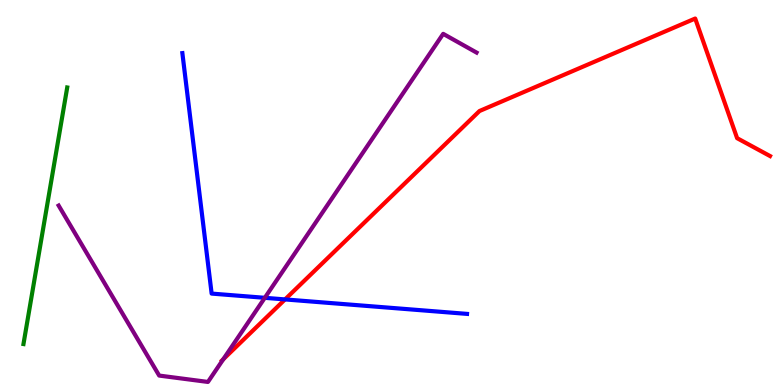[{'lines': ['blue', 'red'], 'intersections': [{'x': 3.68, 'y': 2.22}]}, {'lines': ['green', 'red'], 'intersections': []}, {'lines': ['purple', 'red'], 'intersections': [{'x': 2.88, 'y': 0.669}]}, {'lines': ['blue', 'green'], 'intersections': []}, {'lines': ['blue', 'purple'], 'intersections': [{'x': 3.42, 'y': 2.26}]}, {'lines': ['green', 'purple'], 'intersections': []}]